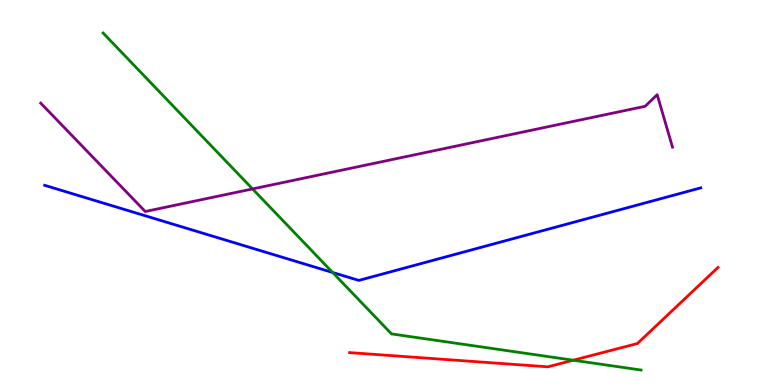[{'lines': ['blue', 'red'], 'intersections': []}, {'lines': ['green', 'red'], 'intersections': [{'x': 7.4, 'y': 0.644}]}, {'lines': ['purple', 'red'], 'intersections': []}, {'lines': ['blue', 'green'], 'intersections': [{'x': 4.29, 'y': 2.92}]}, {'lines': ['blue', 'purple'], 'intersections': []}, {'lines': ['green', 'purple'], 'intersections': [{'x': 3.26, 'y': 5.09}]}]